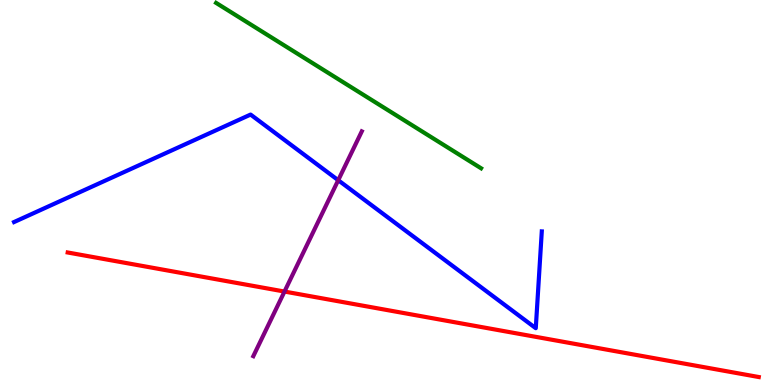[{'lines': ['blue', 'red'], 'intersections': []}, {'lines': ['green', 'red'], 'intersections': []}, {'lines': ['purple', 'red'], 'intersections': [{'x': 3.67, 'y': 2.43}]}, {'lines': ['blue', 'green'], 'intersections': []}, {'lines': ['blue', 'purple'], 'intersections': [{'x': 4.36, 'y': 5.32}]}, {'lines': ['green', 'purple'], 'intersections': []}]